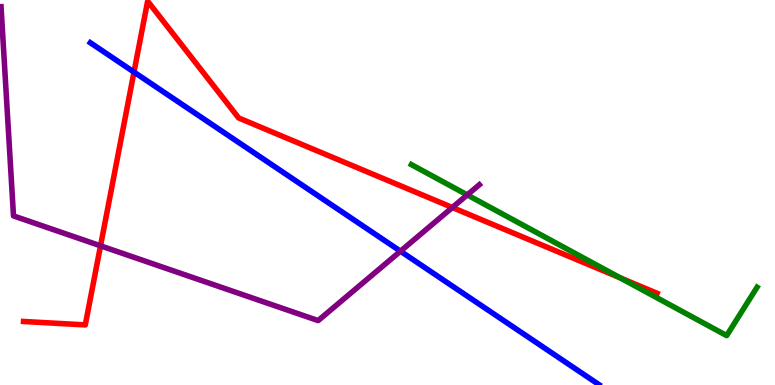[{'lines': ['blue', 'red'], 'intersections': [{'x': 1.73, 'y': 8.13}]}, {'lines': ['green', 'red'], 'intersections': [{'x': 8.0, 'y': 2.78}]}, {'lines': ['purple', 'red'], 'intersections': [{'x': 1.3, 'y': 3.62}, {'x': 5.84, 'y': 4.61}]}, {'lines': ['blue', 'green'], 'intersections': []}, {'lines': ['blue', 'purple'], 'intersections': [{'x': 5.17, 'y': 3.48}]}, {'lines': ['green', 'purple'], 'intersections': [{'x': 6.03, 'y': 4.94}]}]